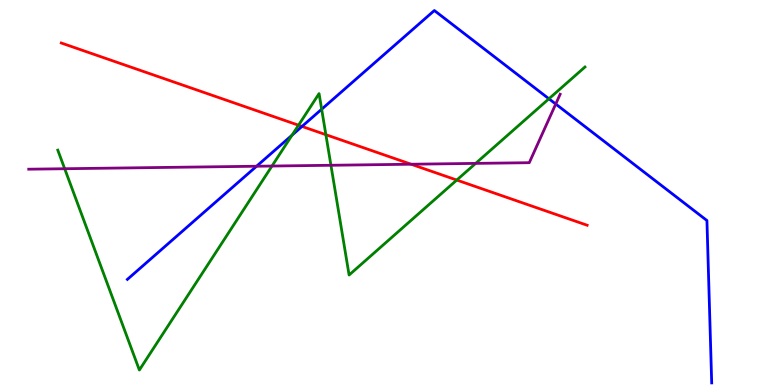[{'lines': ['blue', 'red'], 'intersections': [{'x': 3.9, 'y': 6.72}]}, {'lines': ['green', 'red'], 'intersections': [{'x': 3.85, 'y': 6.75}, {'x': 4.2, 'y': 6.5}, {'x': 5.89, 'y': 5.32}]}, {'lines': ['purple', 'red'], 'intersections': [{'x': 5.3, 'y': 5.73}]}, {'lines': ['blue', 'green'], 'intersections': [{'x': 3.77, 'y': 6.49}, {'x': 4.15, 'y': 7.16}, {'x': 7.08, 'y': 7.43}]}, {'lines': ['blue', 'purple'], 'intersections': [{'x': 3.31, 'y': 5.68}, {'x': 7.17, 'y': 7.3}]}, {'lines': ['green', 'purple'], 'intersections': [{'x': 0.835, 'y': 5.62}, {'x': 3.51, 'y': 5.69}, {'x': 4.27, 'y': 5.71}, {'x': 6.14, 'y': 5.76}]}]